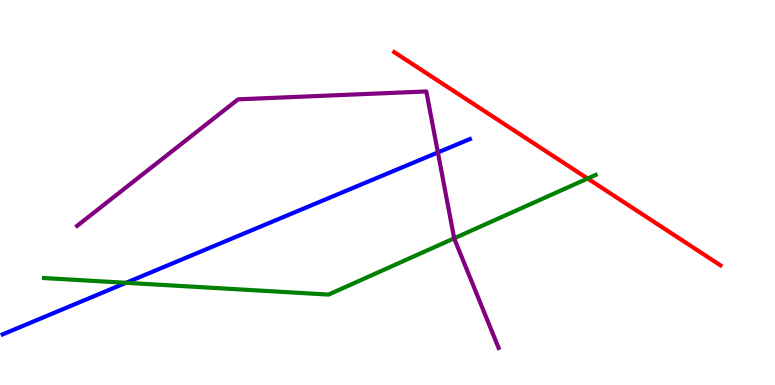[{'lines': ['blue', 'red'], 'intersections': []}, {'lines': ['green', 'red'], 'intersections': [{'x': 7.58, 'y': 5.36}]}, {'lines': ['purple', 'red'], 'intersections': []}, {'lines': ['blue', 'green'], 'intersections': [{'x': 1.63, 'y': 2.65}]}, {'lines': ['blue', 'purple'], 'intersections': [{'x': 5.65, 'y': 6.04}]}, {'lines': ['green', 'purple'], 'intersections': [{'x': 5.86, 'y': 3.81}]}]